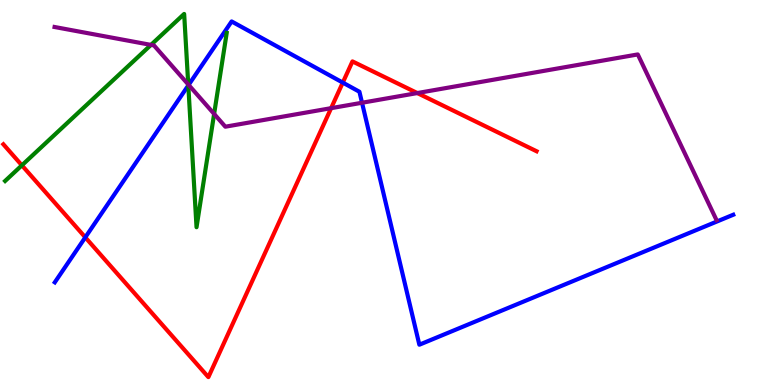[{'lines': ['blue', 'red'], 'intersections': [{'x': 1.1, 'y': 3.84}, {'x': 4.42, 'y': 7.85}]}, {'lines': ['green', 'red'], 'intersections': [{'x': 0.282, 'y': 5.71}]}, {'lines': ['purple', 'red'], 'intersections': [{'x': 4.27, 'y': 7.19}, {'x': 5.38, 'y': 7.58}]}, {'lines': ['blue', 'green'], 'intersections': [{'x': 2.43, 'y': 7.78}]}, {'lines': ['blue', 'purple'], 'intersections': [{'x': 2.43, 'y': 7.79}, {'x': 4.67, 'y': 7.33}]}, {'lines': ['green', 'purple'], 'intersections': [{'x': 1.95, 'y': 8.83}, {'x': 2.43, 'y': 7.81}, {'x': 2.76, 'y': 7.04}]}]